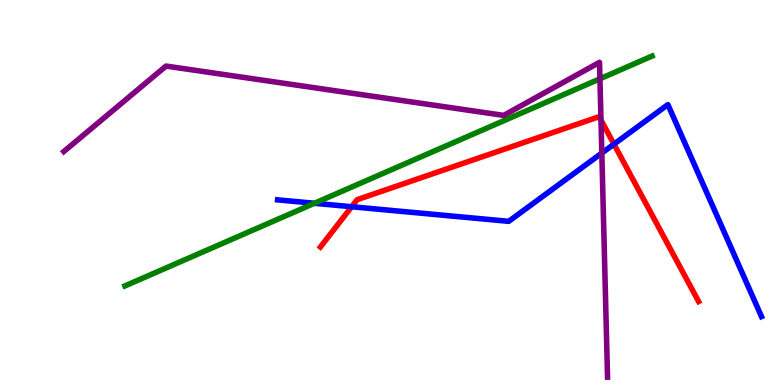[{'lines': ['blue', 'red'], 'intersections': [{'x': 4.54, 'y': 4.63}, {'x': 7.92, 'y': 6.26}]}, {'lines': ['green', 'red'], 'intersections': []}, {'lines': ['purple', 'red'], 'intersections': [{'x': 7.75, 'y': 6.88}]}, {'lines': ['blue', 'green'], 'intersections': [{'x': 4.06, 'y': 4.72}]}, {'lines': ['blue', 'purple'], 'intersections': [{'x': 7.77, 'y': 6.02}]}, {'lines': ['green', 'purple'], 'intersections': [{'x': 7.74, 'y': 7.95}]}]